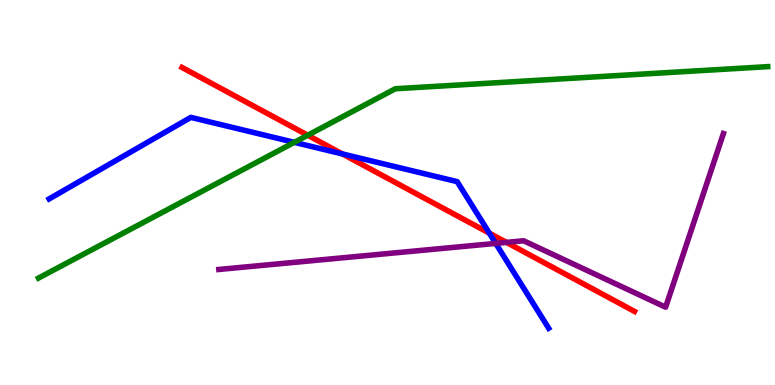[{'lines': ['blue', 'red'], 'intersections': [{'x': 4.42, 'y': 6.0}, {'x': 6.31, 'y': 3.94}]}, {'lines': ['green', 'red'], 'intersections': [{'x': 3.97, 'y': 6.49}]}, {'lines': ['purple', 'red'], 'intersections': [{'x': 6.54, 'y': 3.7}]}, {'lines': ['blue', 'green'], 'intersections': [{'x': 3.8, 'y': 6.3}]}, {'lines': ['blue', 'purple'], 'intersections': [{'x': 6.4, 'y': 3.68}]}, {'lines': ['green', 'purple'], 'intersections': []}]